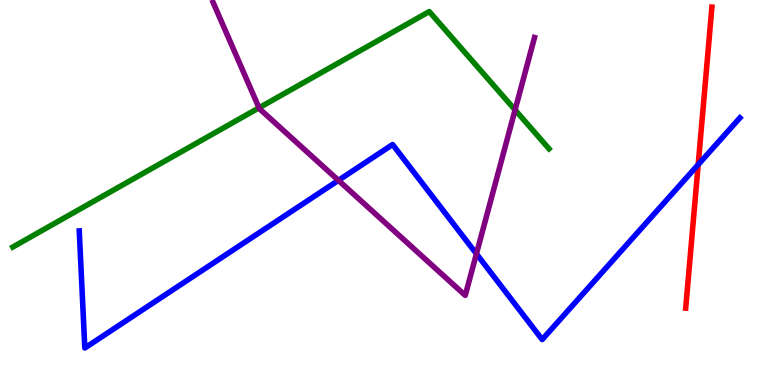[{'lines': ['blue', 'red'], 'intersections': [{'x': 9.01, 'y': 5.72}]}, {'lines': ['green', 'red'], 'intersections': []}, {'lines': ['purple', 'red'], 'intersections': []}, {'lines': ['blue', 'green'], 'intersections': []}, {'lines': ['blue', 'purple'], 'intersections': [{'x': 4.37, 'y': 5.32}, {'x': 6.15, 'y': 3.41}]}, {'lines': ['green', 'purple'], 'intersections': [{'x': 3.34, 'y': 7.2}, {'x': 6.65, 'y': 7.15}]}]